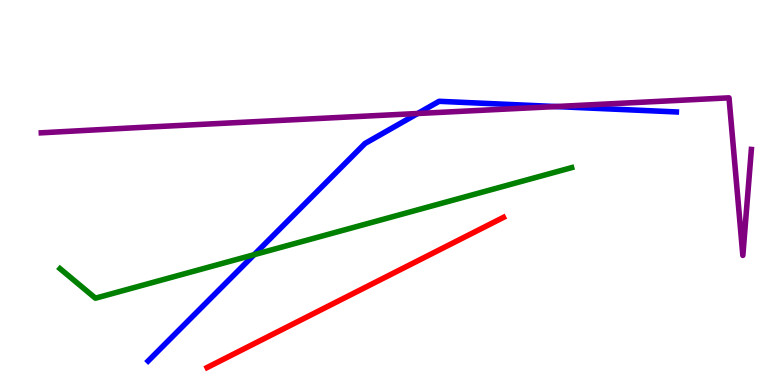[{'lines': ['blue', 'red'], 'intersections': []}, {'lines': ['green', 'red'], 'intersections': []}, {'lines': ['purple', 'red'], 'intersections': []}, {'lines': ['blue', 'green'], 'intersections': [{'x': 3.28, 'y': 3.38}]}, {'lines': ['blue', 'purple'], 'intersections': [{'x': 5.39, 'y': 7.05}, {'x': 7.17, 'y': 7.23}]}, {'lines': ['green', 'purple'], 'intersections': []}]